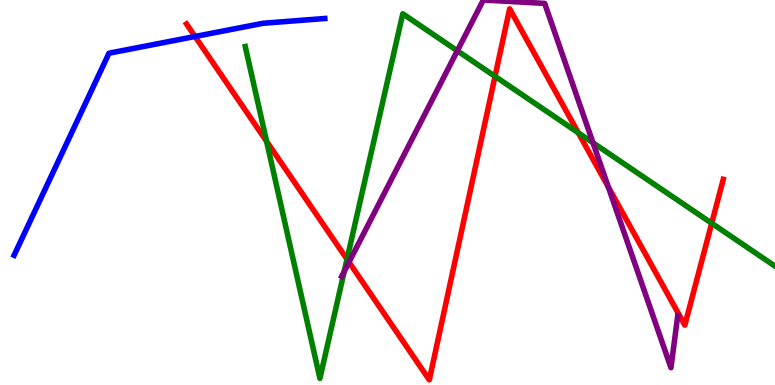[{'lines': ['blue', 'red'], 'intersections': [{'x': 2.52, 'y': 9.05}]}, {'lines': ['green', 'red'], 'intersections': [{'x': 3.44, 'y': 6.33}, {'x': 4.48, 'y': 3.27}, {'x': 6.39, 'y': 8.02}, {'x': 7.46, 'y': 6.55}, {'x': 9.18, 'y': 4.2}]}, {'lines': ['purple', 'red'], 'intersections': [{'x': 4.5, 'y': 3.19}, {'x': 7.85, 'y': 5.14}]}, {'lines': ['blue', 'green'], 'intersections': []}, {'lines': ['blue', 'purple'], 'intersections': []}, {'lines': ['green', 'purple'], 'intersections': [{'x': 4.44, 'y': 2.95}, {'x': 5.9, 'y': 8.68}, {'x': 7.65, 'y': 6.29}]}]